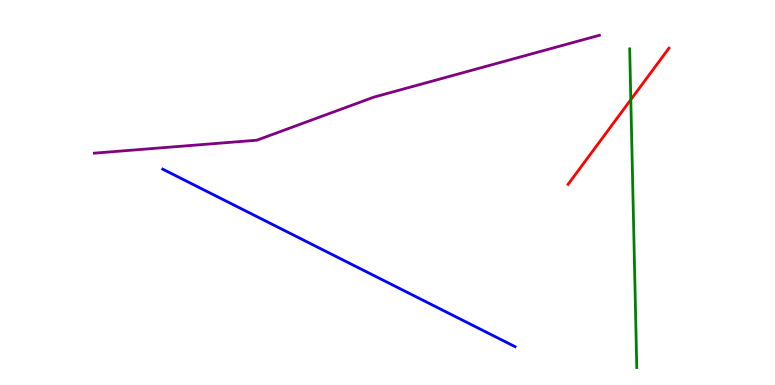[{'lines': ['blue', 'red'], 'intersections': []}, {'lines': ['green', 'red'], 'intersections': [{'x': 8.14, 'y': 7.41}]}, {'lines': ['purple', 'red'], 'intersections': []}, {'lines': ['blue', 'green'], 'intersections': []}, {'lines': ['blue', 'purple'], 'intersections': []}, {'lines': ['green', 'purple'], 'intersections': []}]